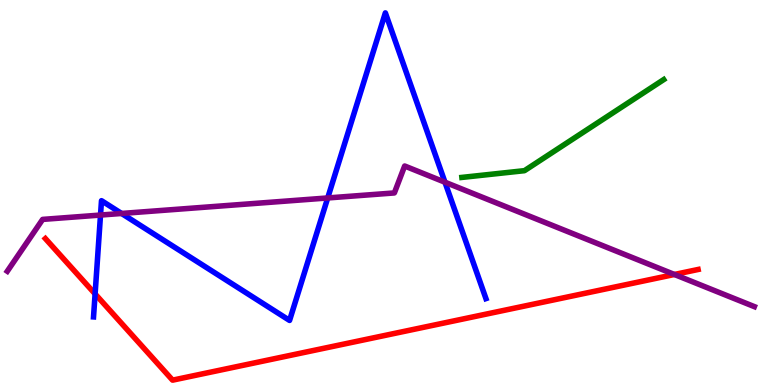[{'lines': ['blue', 'red'], 'intersections': [{'x': 1.23, 'y': 2.37}]}, {'lines': ['green', 'red'], 'intersections': []}, {'lines': ['purple', 'red'], 'intersections': [{'x': 8.7, 'y': 2.87}]}, {'lines': ['blue', 'green'], 'intersections': []}, {'lines': ['blue', 'purple'], 'intersections': [{'x': 1.3, 'y': 4.41}, {'x': 1.57, 'y': 4.46}, {'x': 4.23, 'y': 4.86}, {'x': 5.74, 'y': 5.27}]}, {'lines': ['green', 'purple'], 'intersections': []}]